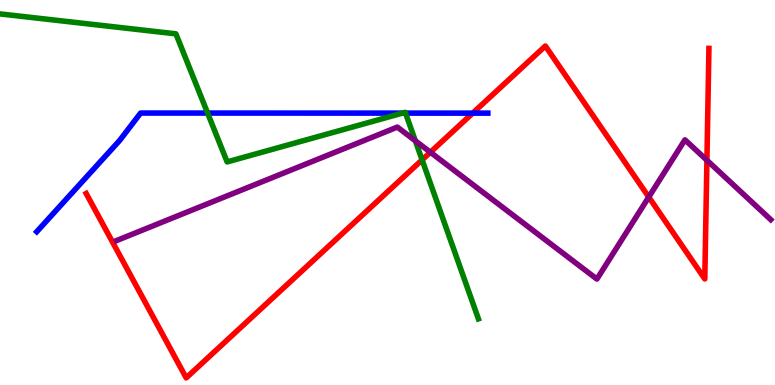[{'lines': ['blue', 'red'], 'intersections': [{'x': 6.1, 'y': 7.06}]}, {'lines': ['green', 'red'], 'intersections': [{'x': 5.45, 'y': 5.85}]}, {'lines': ['purple', 'red'], 'intersections': [{'x': 5.55, 'y': 6.05}, {'x': 8.37, 'y': 4.88}, {'x': 9.12, 'y': 5.84}]}, {'lines': ['blue', 'green'], 'intersections': [{'x': 2.68, 'y': 7.06}, {'x': 5.19, 'y': 7.06}, {'x': 5.23, 'y': 7.06}]}, {'lines': ['blue', 'purple'], 'intersections': []}, {'lines': ['green', 'purple'], 'intersections': [{'x': 5.36, 'y': 6.34}]}]